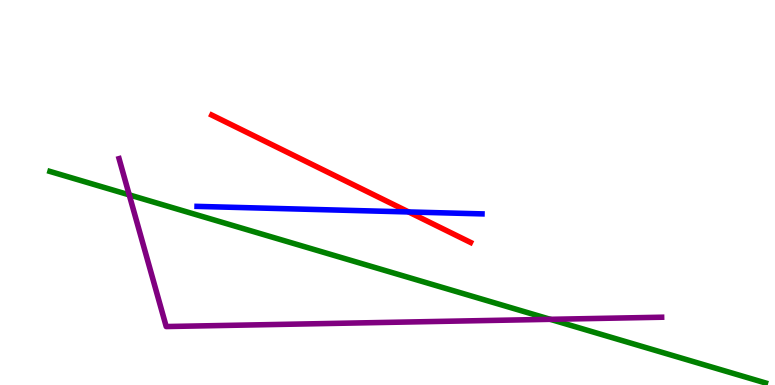[{'lines': ['blue', 'red'], 'intersections': [{'x': 5.27, 'y': 4.49}]}, {'lines': ['green', 'red'], 'intersections': []}, {'lines': ['purple', 'red'], 'intersections': []}, {'lines': ['blue', 'green'], 'intersections': []}, {'lines': ['blue', 'purple'], 'intersections': []}, {'lines': ['green', 'purple'], 'intersections': [{'x': 1.67, 'y': 4.94}, {'x': 7.1, 'y': 1.71}]}]